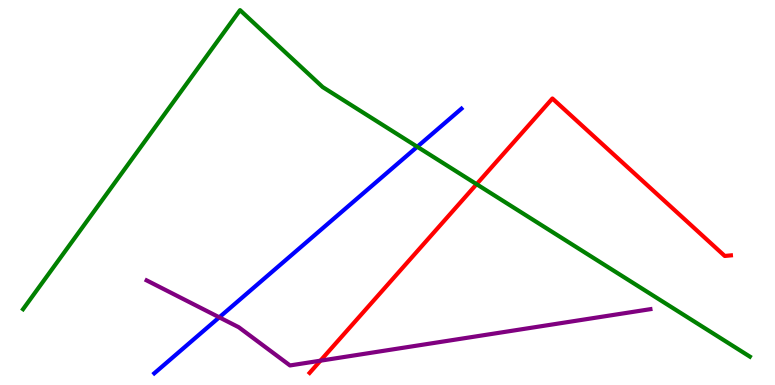[{'lines': ['blue', 'red'], 'intersections': []}, {'lines': ['green', 'red'], 'intersections': [{'x': 6.15, 'y': 5.22}]}, {'lines': ['purple', 'red'], 'intersections': [{'x': 4.13, 'y': 0.631}]}, {'lines': ['blue', 'green'], 'intersections': [{'x': 5.38, 'y': 6.19}]}, {'lines': ['blue', 'purple'], 'intersections': [{'x': 2.83, 'y': 1.76}]}, {'lines': ['green', 'purple'], 'intersections': []}]